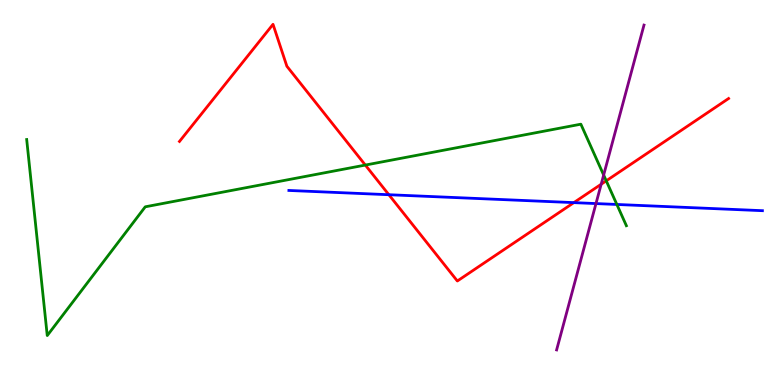[{'lines': ['blue', 'red'], 'intersections': [{'x': 5.02, 'y': 4.94}, {'x': 7.4, 'y': 4.74}]}, {'lines': ['green', 'red'], 'intersections': [{'x': 4.71, 'y': 5.71}, {'x': 7.82, 'y': 5.3}]}, {'lines': ['purple', 'red'], 'intersections': [{'x': 7.76, 'y': 5.21}]}, {'lines': ['blue', 'green'], 'intersections': [{'x': 7.96, 'y': 4.69}]}, {'lines': ['blue', 'purple'], 'intersections': [{'x': 7.69, 'y': 4.71}]}, {'lines': ['green', 'purple'], 'intersections': [{'x': 7.79, 'y': 5.45}]}]